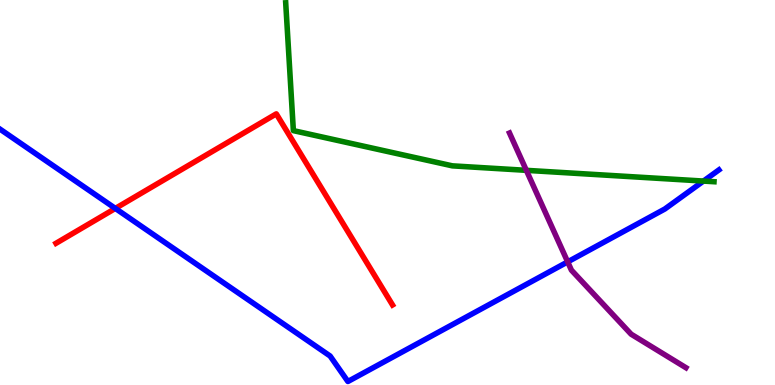[{'lines': ['blue', 'red'], 'intersections': [{'x': 1.49, 'y': 4.59}]}, {'lines': ['green', 'red'], 'intersections': []}, {'lines': ['purple', 'red'], 'intersections': []}, {'lines': ['blue', 'green'], 'intersections': [{'x': 9.08, 'y': 5.3}]}, {'lines': ['blue', 'purple'], 'intersections': [{'x': 7.32, 'y': 3.2}]}, {'lines': ['green', 'purple'], 'intersections': [{'x': 6.79, 'y': 5.58}]}]